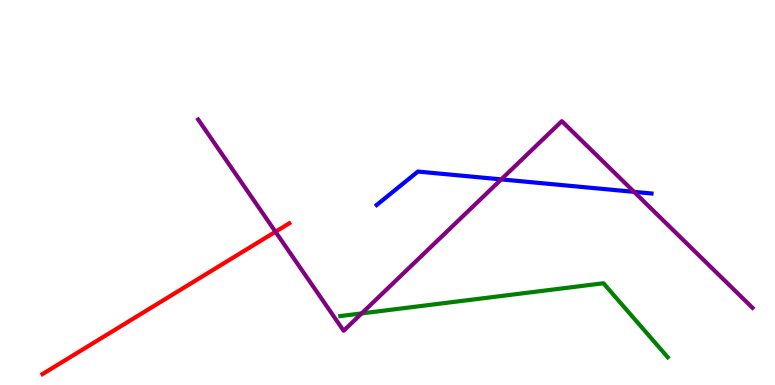[{'lines': ['blue', 'red'], 'intersections': []}, {'lines': ['green', 'red'], 'intersections': []}, {'lines': ['purple', 'red'], 'intersections': [{'x': 3.55, 'y': 3.98}]}, {'lines': ['blue', 'green'], 'intersections': []}, {'lines': ['blue', 'purple'], 'intersections': [{'x': 6.47, 'y': 5.34}, {'x': 8.18, 'y': 5.02}]}, {'lines': ['green', 'purple'], 'intersections': [{'x': 4.67, 'y': 1.86}]}]